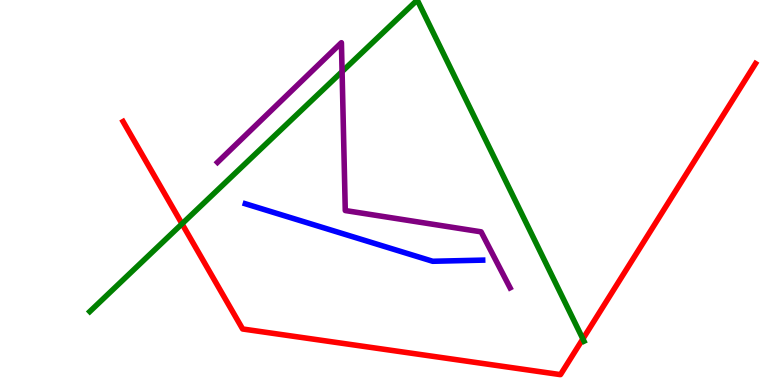[{'lines': ['blue', 'red'], 'intersections': []}, {'lines': ['green', 'red'], 'intersections': [{'x': 2.35, 'y': 4.19}, {'x': 7.52, 'y': 1.2}]}, {'lines': ['purple', 'red'], 'intersections': []}, {'lines': ['blue', 'green'], 'intersections': []}, {'lines': ['blue', 'purple'], 'intersections': []}, {'lines': ['green', 'purple'], 'intersections': [{'x': 4.41, 'y': 8.14}]}]